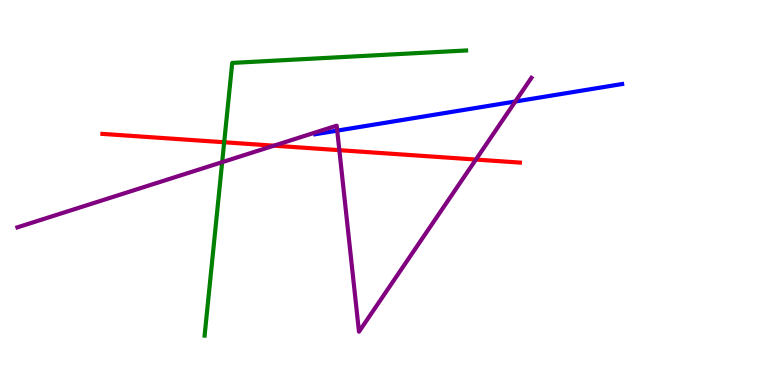[{'lines': ['blue', 'red'], 'intersections': []}, {'lines': ['green', 'red'], 'intersections': [{'x': 2.89, 'y': 6.3}]}, {'lines': ['purple', 'red'], 'intersections': [{'x': 3.53, 'y': 6.22}, {'x': 4.38, 'y': 6.1}, {'x': 6.14, 'y': 5.86}]}, {'lines': ['blue', 'green'], 'intersections': []}, {'lines': ['blue', 'purple'], 'intersections': [{'x': 4.35, 'y': 6.61}, {'x': 6.65, 'y': 7.36}]}, {'lines': ['green', 'purple'], 'intersections': [{'x': 2.87, 'y': 5.79}]}]